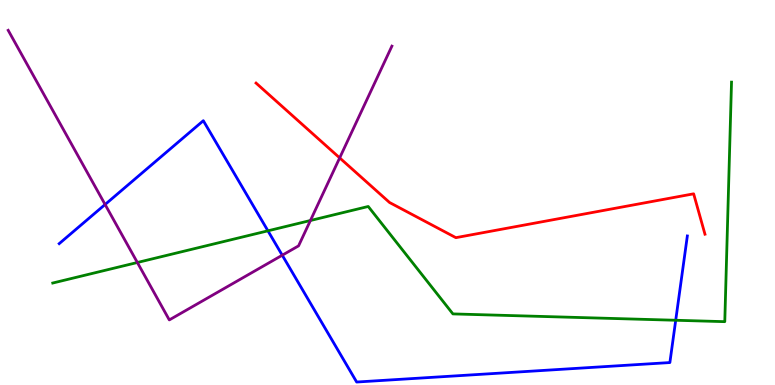[{'lines': ['blue', 'red'], 'intersections': []}, {'lines': ['green', 'red'], 'intersections': []}, {'lines': ['purple', 'red'], 'intersections': [{'x': 4.38, 'y': 5.9}]}, {'lines': ['blue', 'green'], 'intersections': [{'x': 3.46, 'y': 4.0}, {'x': 8.72, 'y': 1.68}]}, {'lines': ['blue', 'purple'], 'intersections': [{'x': 1.36, 'y': 4.69}, {'x': 3.64, 'y': 3.37}]}, {'lines': ['green', 'purple'], 'intersections': [{'x': 1.77, 'y': 3.18}, {'x': 4.01, 'y': 4.27}]}]